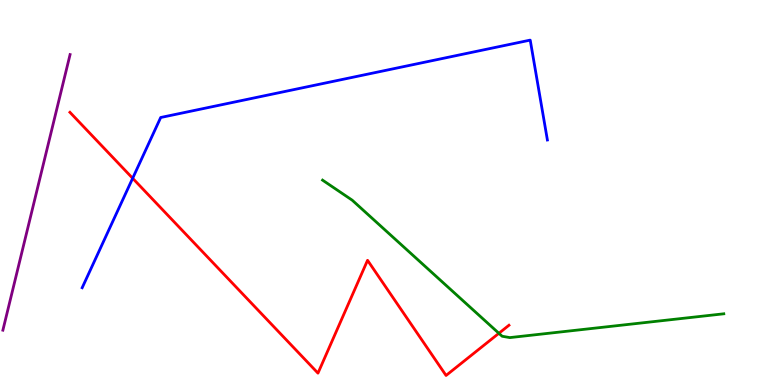[{'lines': ['blue', 'red'], 'intersections': [{'x': 1.71, 'y': 5.37}]}, {'lines': ['green', 'red'], 'intersections': [{'x': 6.44, 'y': 1.34}]}, {'lines': ['purple', 'red'], 'intersections': []}, {'lines': ['blue', 'green'], 'intersections': []}, {'lines': ['blue', 'purple'], 'intersections': []}, {'lines': ['green', 'purple'], 'intersections': []}]